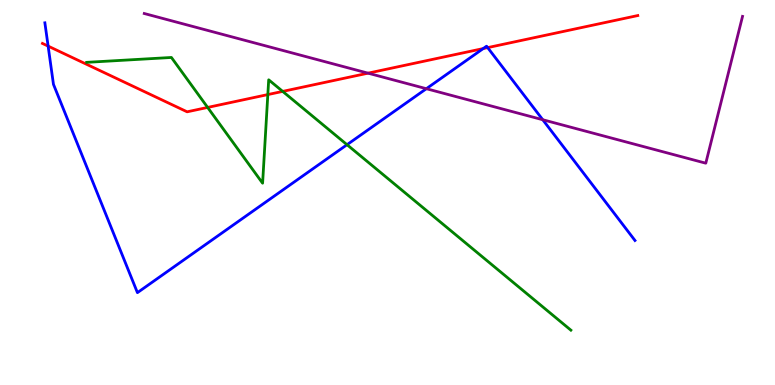[{'lines': ['blue', 'red'], 'intersections': [{'x': 0.621, 'y': 8.8}, {'x': 6.24, 'y': 8.74}, {'x': 6.29, 'y': 8.76}]}, {'lines': ['green', 'red'], 'intersections': [{'x': 2.68, 'y': 7.21}, {'x': 3.46, 'y': 7.54}, {'x': 3.65, 'y': 7.63}]}, {'lines': ['purple', 'red'], 'intersections': [{'x': 4.75, 'y': 8.1}]}, {'lines': ['blue', 'green'], 'intersections': [{'x': 4.48, 'y': 6.24}]}, {'lines': ['blue', 'purple'], 'intersections': [{'x': 5.5, 'y': 7.7}, {'x': 7.0, 'y': 6.89}]}, {'lines': ['green', 'purple'], 'intersections': []}]